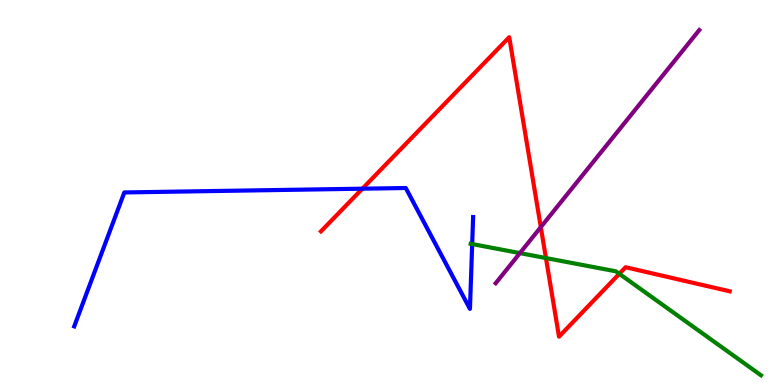[{'lines': ['blue', 'red'], 'intersections': [{'x': 4.68, 'y': 5.1}]}, {'lines': ['green', 'red'], 'intersections': [{'x': 7.04, 'y': 3.3}, {'x': 7.99, 'y': 2.89}]}, {'lines': ['purple', 'red'], 'intersections': [{'x': 6.98, 'y': 4.1}]}, {'lines': ['blue', 'green'], 'intersections': [{'x': 6.09, 'y': 3.66}]}, {'lines': ['blue', 'purple'], 'intersections': []}, {'lines': ['green', 'purple'], 'intersections': [{'x': 6.71, 'y': 3.43}]}]